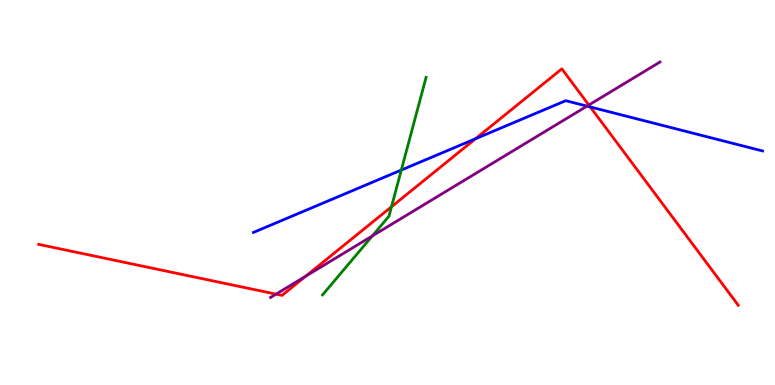[{'lines': ['blue', 'red'], 'intersections': [{'x': 6.14, 'y': 6.4}, {'x': 7.62, 'y': 7.22}]}, {'lines': ['green', 'red'], 'intersections': [{'x': 5.05, 'y': 4.63}]}, {'lines': ['purple', 'red'], 'intersections': [{'x': 3.56, 'y': 2.36}, {'x': 3.95, 'y': 2.83}, {'x': 7.6, 'y': 7.27}]}, {'lines': ['blue', 'green'], 'intersections': [{'x': 5.18, 'y': 5.58}]}, {'lines': ['blue', 'purple'], 'intersections': [{'x': 7.57, 'y': 7.24}]}, {'lines': ['green', 'purple'], 'intersections': [{'x': 4.8, 'y': 3.87}]}]